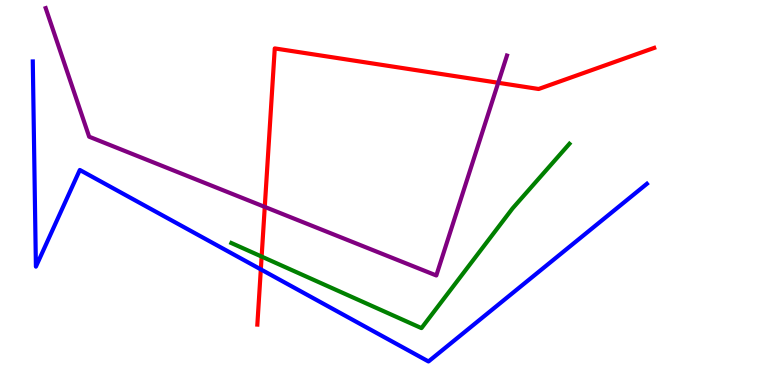[{'lines': ['blue', 'red'], 'intersections': [{'x': 3.37, 'y': 3.0}]}, {'lines': ['green', 'red'], 'intersections': [{'x': 3.38, 'y': 3.34}]}, {'lines': ['purple', 'red'], 'intersections': [{'x': 3.42, 'y': 4.63}, {'x': 6.43, 'y': 7.85}]}, {'lines': ['blue', 'green'], 'intersections': []}, {'lines': ['blue', 'purple'], 'intersections': []}, {'lines': ['green', 'purple'], 'intersections': []}]